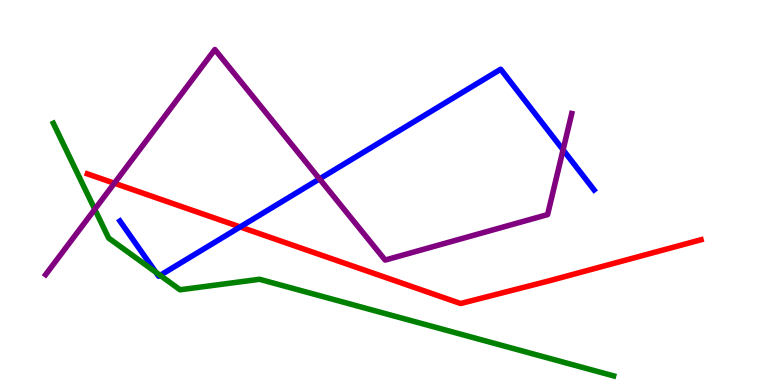[{'lines': ['blue', 'red'], 'intersections': [{'x': 3.1, 'y': 4.11}]}, {'lines': ['green', 'red'], 'intersections': []}, {'lines': ['purple', 'red'], 'intersections': [{'x': 1.48, 'y': 5.24}]}, {'lines': ['blue', 'green'], 'intersections': [{'x': 2.01, 'y': 2.93}, {'x': 2.07, 'y': 2.85}]}, {'lines': ['blue', 'purple'], 'intersections': [{'x': 4.12, 'y': 5.35}, {'x': 7.27, 'y': 6.11}]}, {'lines': ['green', 'purple'], 'intersections': [{'x': 1.22, 'y': 4.56}]}]